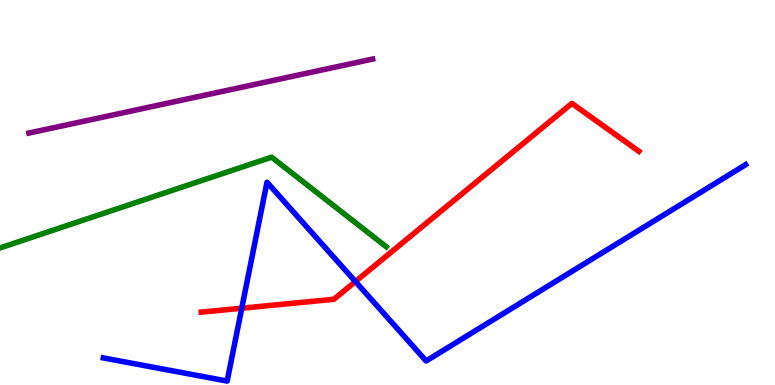[{'lines': ['blue', 'red'], 'intersections': [{'x': 3.12, 'y': 1.99}, {'x': 4.59, 'y': 2.69}]}, {'lines': ['green', 'red'], 'intersections': []}, {'lines': ['purple', 'red'], 'intersections': []}, {'lines': ['blue', 'green'], 'intersections': []}, {'lines': ['blue', 'purple'], 'intersections': []}, {'lines': ['green', 'purple'], 'intersections': []}]